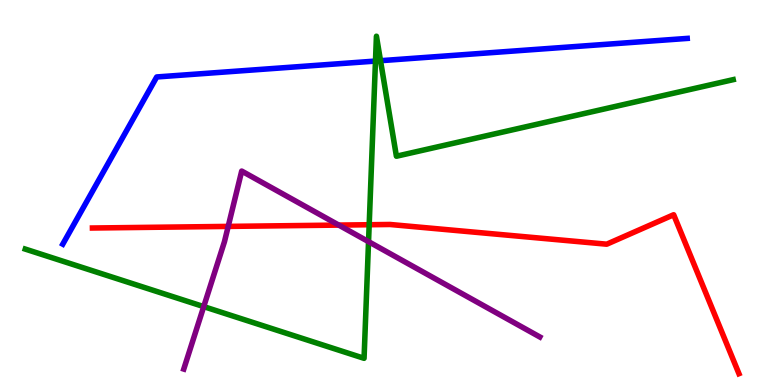[{'lines': ['blue', 'red'], 'intersections': []}, {'lines': ['green', 'red'], 'intersections': [{'x': 4.76, 'y': 4.16}]}, {'lines': ['purple', 'red'], 'intersections': [{'x': 2.94, 'y': 4.12}, {'x': 4.37, 'y': 4.15}]}, {'lines': ['blue', 'green'], 'intersections': [{'x': 4.84, 'y': 8.41}, {'x': 4.91, 'y': 8.42}]}, {'lines': ['blue', 'purple'], 'intersections': []}, {'lines': ['green', 'purple'], 'intersections': [{'x': 2.63, 'y': 2.04}, {'x': 4.76, 'y': 3.72}]}]